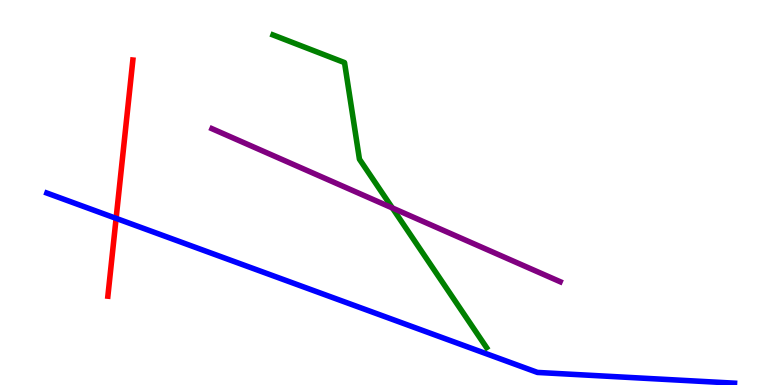[{'lines': ['blue', 'red'], 'intersections': [{'x': 1.5, 'y': 4.33}]}, {'lines': ['green', 'red'], 'intersections': []}, {'lines': ['purple', 'red'], 'intersections': []}, {'lines': ['blue', 'green'], 'intersections': []}, {'lines': ['blue', 'purple'], 'intersections': []}, {'lines': ['green', 'purple'], 'intersections': [{'x': 5.06, 'y': 4.6}]}]